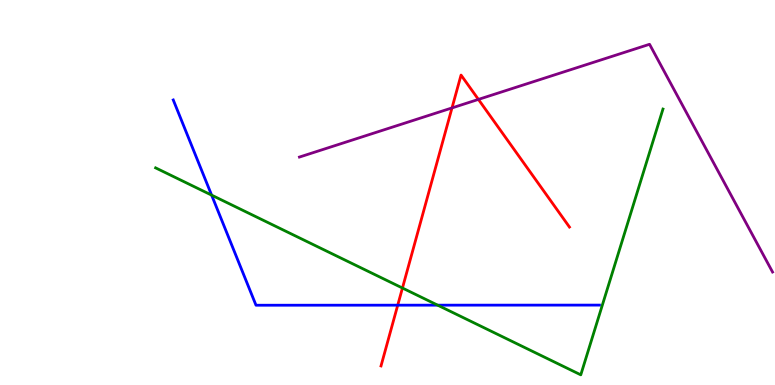[{'lines': ['blue', 'red'], 'intersections': [{'x': 5.13, 'y': 2.07}]}, {'lines': ['green', 'red'], 'intersections': [{'x': 5.19, 'y': 2.52}]}, {'lines': ['purple', 'red'], 'intersections': [{'x': 5.83, 'y': 7.2}, {'x': 6.17, 'y': 7.42}]}, {'lines': ['blue', 'green'], 'intersections': [{'x': 2.73, 'y': 4.93}, {'x': 5.65, 'y': 2.07}]}, {'lines': ['blue', 'purple'], 'intersections': []}, {'lines': ['green', 'purple'], 'intersections': []}]